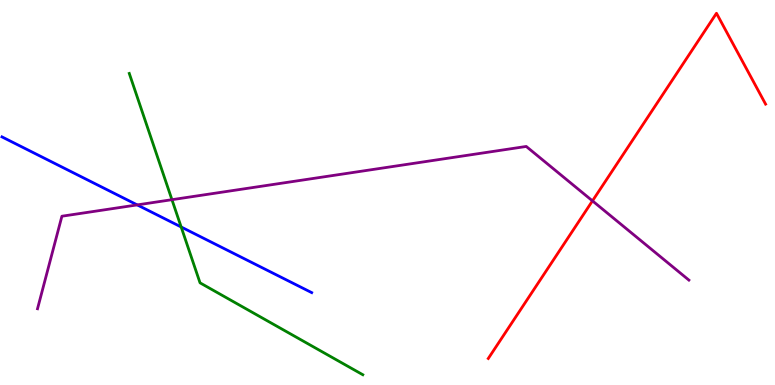[{'lines': ['blue', 'red'], 'intersections': []}, {'lines': ['green', 'red'], 'intersections': []}, {'lines': ['purple', 'red'], 'intersections': [{'x': 7.64, 'y': 4.78}]}, {'lines': ['blue', 'green'], 'intersections': [{'x': 2.34, 'y': 4.1}]}, {'lines': ['blue', 'purple'], 'intersections': [{'x': 1.77, 'y': 4.68}]}, {'lines': ['green', 'purple'], 'intersections': [{'x': 2.22, 'y': 4.81}]}]